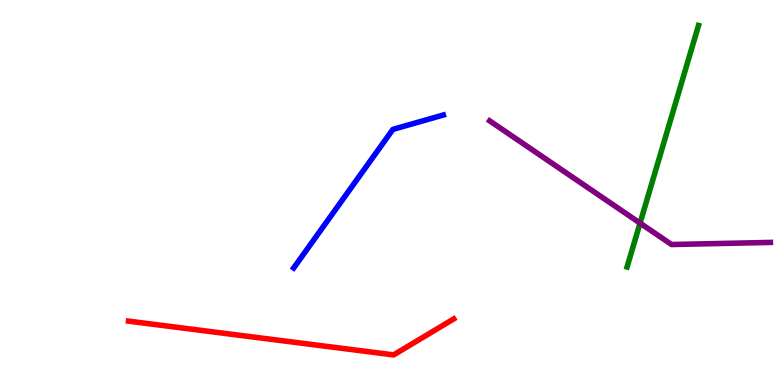[{'lines': ['blue', 'red'], 'intersections': []}, {'lines': ['green', 'red'], 'intersections': []}, {'lines': ['purple', 'red'], 'intersections': []}, {'lines': ['blue', 'green'], 'intersections': []}, {'lines': ['blue', 'purple'], 'intersections': []}, {'lines': ['green', 'purple'], 'intersections': [{'x': 8.26, 'y': 4.2}]}]